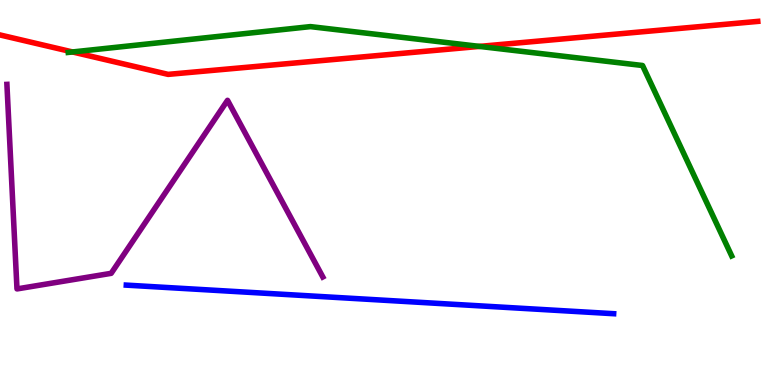[{'lines': ['blue', 'red'], 'intersections': []}, {'lines': ['green', 'red'], 'intersections': [{'x': 0.936, 'y': 8.65}, {'x': 6.19, 'y': 8.79}]}, {'lines': ['purple', 'red'], 'intersections': []}, {'lines': ['blue', 'green'], 'intersections': []}, {'lines': ['blue', 'purple'], 'intersections': []}, {'lines': ['green', 'purple'], 'intersections': []}]